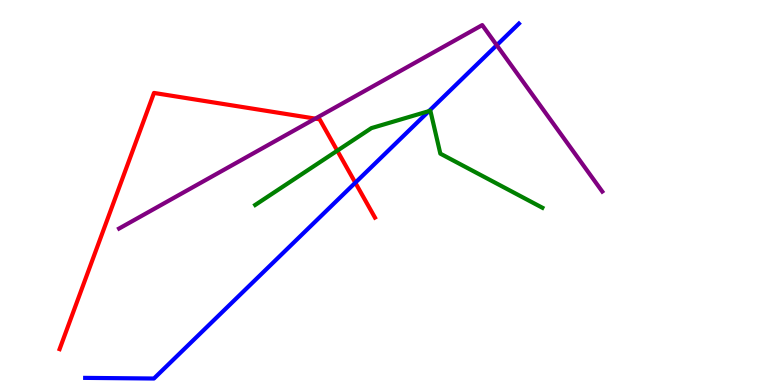[{'lines': ['blue', 'red'], 'intersections': [{'x': 4.58, 'y': 5.25}]}, {'lines': ['green', 'red'], 'intersections': [{'x': 4.35, 'y': 6.09}]}, {'lines': ['purple', 'red'], 'intersections': [{'x': 4.07, 'y': 6.92}]}, {'lines': ['blue', 'green'], 'intersections': [{'x': 5.53, 'y': 7.11}]}, {'lines': ['blue', 'purple'], 'intersections': [{'x': 6.41, 'y': 8.83}]}, {'lines': ['green', 'purple'], 'intersections': []}]